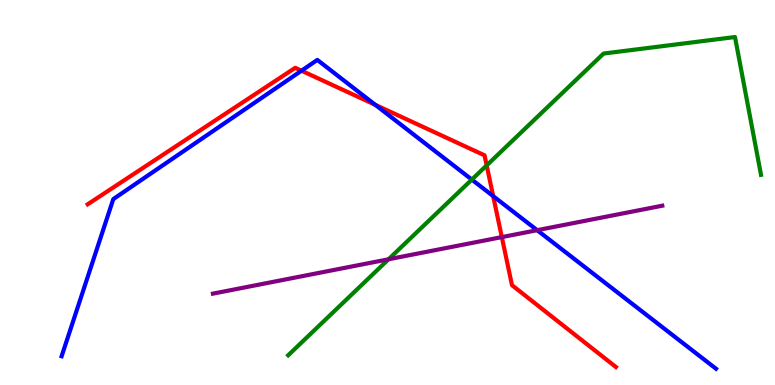[{'lines': ['blue', 'red'], 'intersections': [{'x': 3.89, 'y': 8.16}, {'x': 4.84, 'y': 7.28}, {'x': 6.36, 'y': 4.91}]}, {'lines': ['green', 'red'], 'intersections': [{'x': 6.28, 'y': 5.7}]}, {'lines': ['purple', 'red'], 'intersections': [{'x': 6.48, 'y': 3.84}]}, {'lines': ['blue', 'green'], 'intersections': [{'x': 6.09, 'y': 5.34}]}, {'lines': ['blue', 'purple'], 'intersections': [{'x': 6.93, 'y': 4.02}]}, {'lines': ['green', 'purple'], 'intersections': [{'x': 5.01, 'y': 3.27}]}]